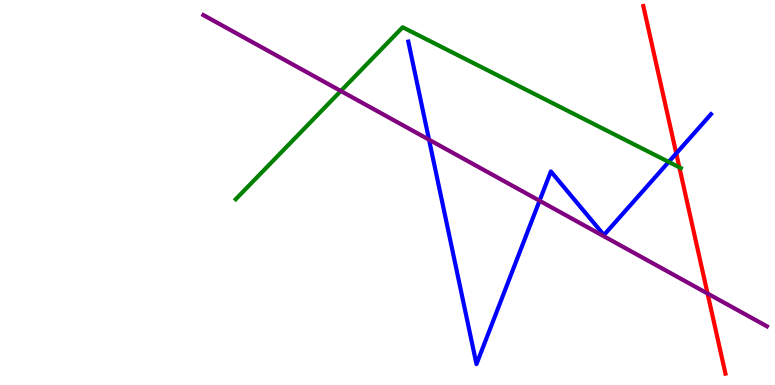[{'lines': ['blue', 'red'], 'intersections': [{'x': 8.73, 'y': 6.02}]}, {'lines': ['green', 'red'], 'intersections': [{'x': 8.77, 'y': 5.65}]}, {'lines': ['purple', 'red'], 'intersections': [{'x': 9.13, 'y': 2.38}]}, {'lines': ['blue', 'green'], 'intersections': [{'x': 8.63, 'y': 5.79}]}, {'lines': ['blue', 'purple'], 'intersections': [{'x': 5.54, 'y': 6.37}, {'x': 6.96, 'y': 4.79}]}, {'lines': ['green', 'purple'], 'intersections': [{'x': 4.4, 'y': 7.64}]}]